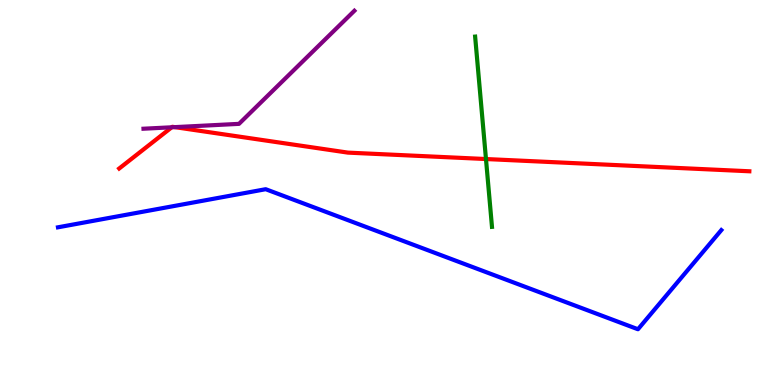[{'lines': ['blue', 'red'], 'intersections': []}, {'lines': ['green', 'red'], 'intersections': [{'x': 6.27, 'y': 5.87}]}, {'lines': ['purple', 'red'], 'intersections': [{'x': 2.22, 'y': 6.69}, {'x': 2.25, 'y': 6.7}]}, {'lines': ['blue', 'green'], 'intersections': []}, {'lines': ['blue', 'purple'], 'intersections': []}, {'lines': ['green', 'purple'], 'intersections': []}]